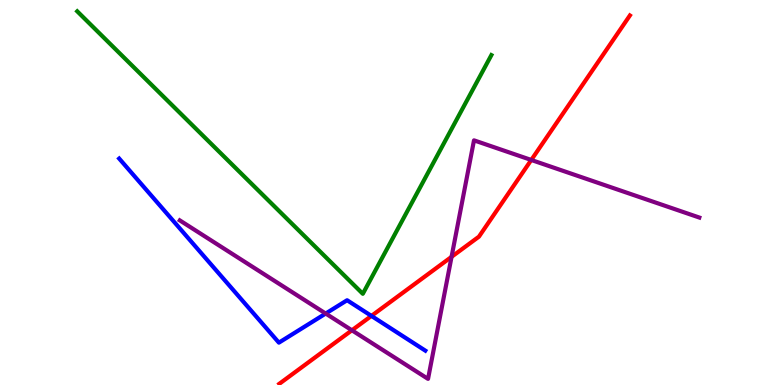[{'lines': ['blue', 'red'], 'intersections': [{'x': 4.79, 'y': 1.79}]}, {'lines': ['green', 'red'], 'intersections': []}, {'lines': ['purple', 'red'], 'intersections': [{'x': 4.54, 'y': 1.42}, {'x': 5.83, 'y': 3.33}, {'x': 6.86, 'y': 5.84}]}, {'lines': ['blue', 'green'], 'intersections': []}, {'lines': ['blue', 'purple'], 'intersections': [{'x': 4.2, 'y': 1.86}]}, {'lines': ['green', 'purple'], 'intersections': []}]